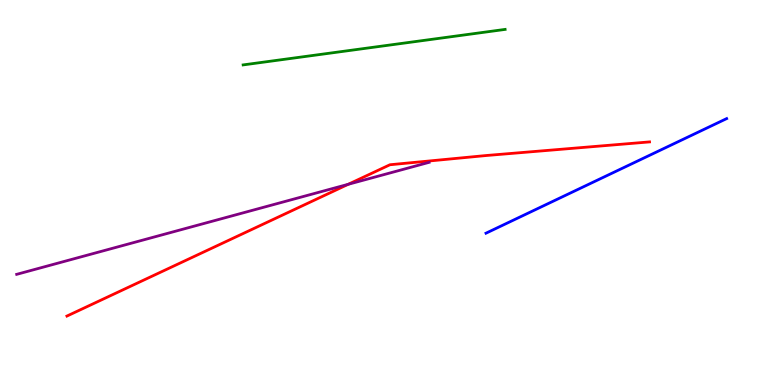[{'lines': ['blue', 'red'], 'intersections': []}, {'lines': ['green', 'red'], 'intersections': []}, {'lines': ['purple', 'red'], 'intersections': [{'x': 4.49, 'y': 5.21}]}, {'lines': ['blue', 'green'], 'intersections': []}, {'lines': ['blue', 'purple'], 'intersections': []}, {'lines': ['green', 'purple'], 'intersections': []}]